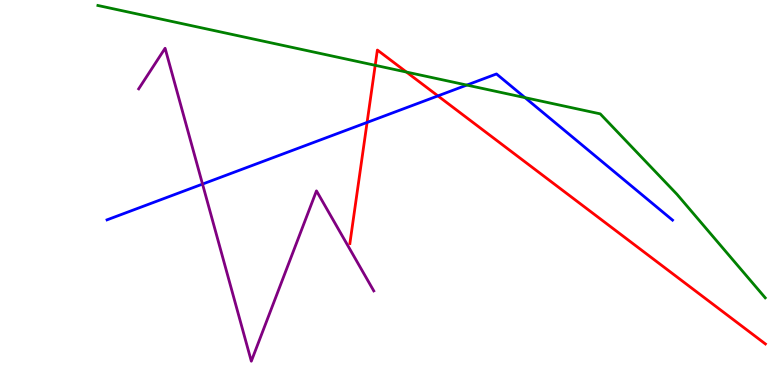[{'lines': ['blue', 'red'], 'intersections': [{'x': 4.74, 'y': 6.82}, {'x': 5.65, 'y': 7.51}]}, {'lines': ['green', 'red'], 'intersections': [{'x': 4.84, 'y': 8.3}, {'x': 5.24, 'y': 8.13}]}, {'lines': ['purple', 'red'], 'intersections': []}, {'lines': ['blue', 'green'], 'intersections': [{'x': 6.02, 'y': 7.79}, {'x': 6.77, 'y': 7.46}]}, {'lines': ['blue', 'purple'], 'intersections': [{'x': 2.61, 'y': 5.22}]}, {'lines': ['green', 'purple'], 'intersections': []}]